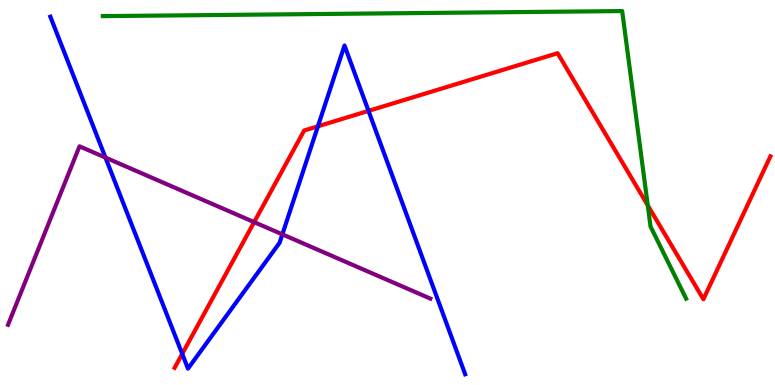[{'lines': ['blue', 'red'], 'intersections': [{'x': 2.35, 'y': 0.808}, {'x': 4.1, 'y': 6.72}, {'x': 4.75, 'y': 7.12}]}, {'lines': ['green', 'red'], 'intersections': [{'x': 8.36, 'y': 4.67}]}, {'lines': ['purple', 'red'], 'intersections': [{'x': 3.28, 'y': 4.23}]}, {'lines': ['blue', 'green'], 'intersections': []}, {'lines': ['blue', 'purple'], 'intersections': [{'x': 1.36, 'y': 5.91}, {'x': 3.64, 'y': 3.91}]}, {'lines': ['green', 'purple'], 'intersections': []}]